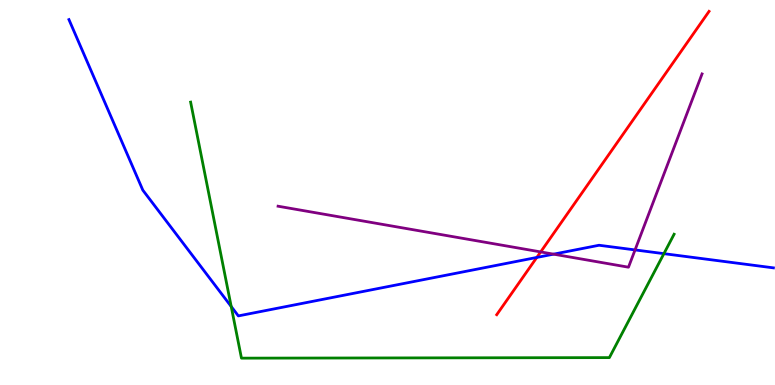[{'lines': ['blue', 'red'], 'intersections': [{'x': 6.93, 'y': 3.31}]}, {'lines': ['green', 'red'], 'intersections': []}, {'lines': ['purple', 'red'], 'intersections': [{'x': 6.98, 'y': 3.46}]}, {'lines': ['blue', 'green'], 'intersections': [{'x': 2.98, 'y': 2.04}, {'x': 8.57, 'y': 3.41}]}, {'lines': ['blue', 'purple'], 'intersections': [{'x': 7.14, 'y': 3.4}, {'x': 8.19, 'y': 3.51}]}, {'lines': ['green', 'purple'], 'intersections': []}]